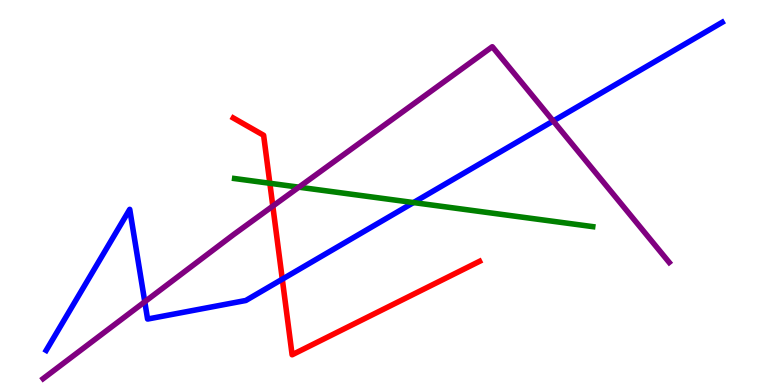[{'lines': ['blue', 'red'], 'intersections': [{'x': 3.64, 'y': 2.75}]}, {'lines': ['green', 'red'], 'intersections': [{'x': 3.48, 'y': 5.24}]}, {'lines': ['purple', 'red'], 'intersections': [{'x': 3.52, 'y': 4.65}]}, {'lines': ['blue', 'green'], 'intersections': [{'x': 5.34, 'y': 4.74}]}, {'lines': ['blue', 'purple'], 'intersections': [{'x': 1.87, 'y': 2.16}, {'x': 7.14, 'y': 6.86}]}, {'lines': ['green', 'purple'], 'intersections': [{'x': 3.86, 'y': 5.14}]}]